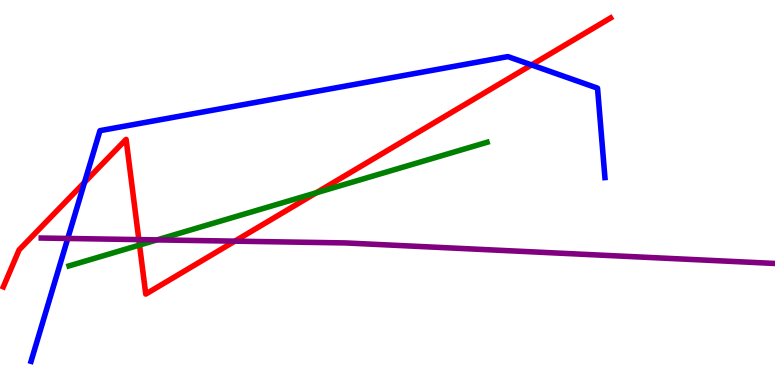[{'lines': ['blue', 'red'], 'intersections': [{'x': 1.09, 'y': 5.27}, {'x': 6.86, 'y': 8.31}]}, {'lines': ['green', 'red'], 'intersections': [{'x': 1.8, 'y': 3.63}, {'x': 4.08, 'y': 4.99}]}, {'lines': ['purple', 'red'], 'intersections': [{'x': 1.79, 'y': 3.78}, {'x': 3.03, 'y': 3.74}]}, {'lines': ['blue', 'green'], 'intersections': []}, {'lines': ['blue', 'purple'], 'intersections': [{'x': 0.874, 'y': 3.81}]}, {'lines': ['green', 'purple'], 'intersections': [{'x': 2.03, 'y': 3.77}]}]